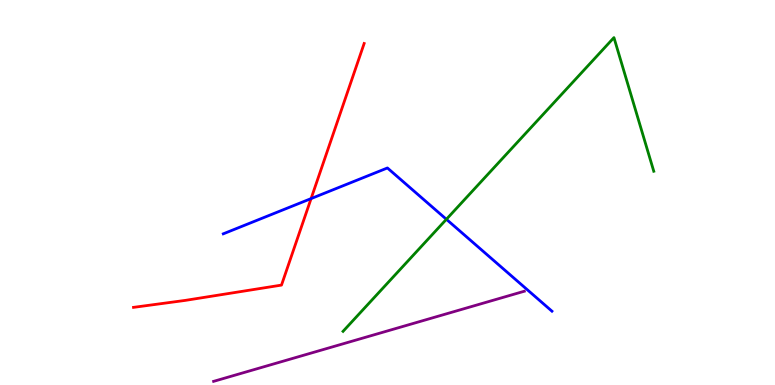[{'lines': ['blue', 'red'], 'intersections': [{'x': 4.01, 'y': 4.84}]}, {'lines': ['green', 'red'], 'intersections': []}, {'lines': ['purple', 'red'], 'intersections': []}, {'lines': ['blue', 'green'], 'intersections': [{'x': 5.76, 'y': 4.3}]}, {'lines': ['blue', 'purple'], 'intersections': []}, {'lines': ['green', 'purple'], 'intersections': []}]